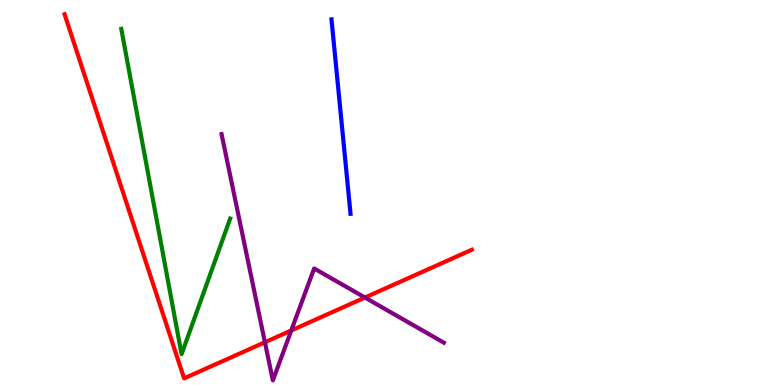[{'lines': ['blue', 'red'], 'intersections': []}, {'lines': ['green', 'red'], 'intersections': []}, {'lines': ['purple', 'red'], 'intersections': [{'x': 3.42, 'y': 1.11}, {'x': 3.76, 'y': 1.42}, {'x': 4.71, 'y': 2.27}]}, {'lines': ['blue', 'green'], 'intersections': []}, {'lines': ['blue', 'purple'], 'intersections': []}, {'lines': ['green', 'purple'], 'intersections': []}]